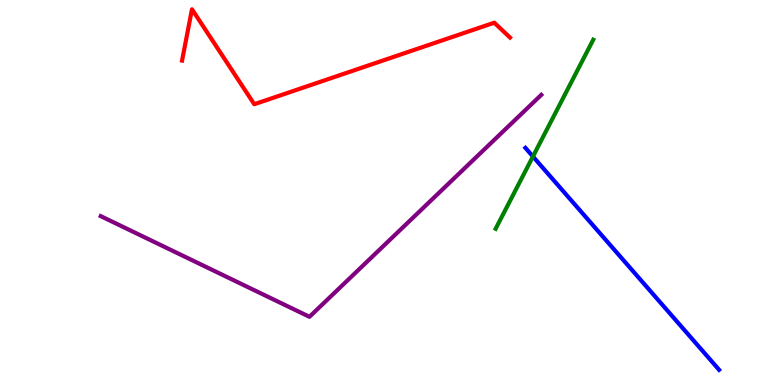[{'lines': ['blue', 'red'], 'intersections': []}, {'lines': ['green', 'red'], 'intersections': []}, {'lines': ['purple', 'red'], 'intersections': []}, {'lines': ['blue', 'green'], 'intersections': [{'x': 6.88, 'y': 5.93}]}, {'lines': ['blue', 'purple'], 'intersections': []}, {'lines': ['green', 'purple'], 'intersections': []}]